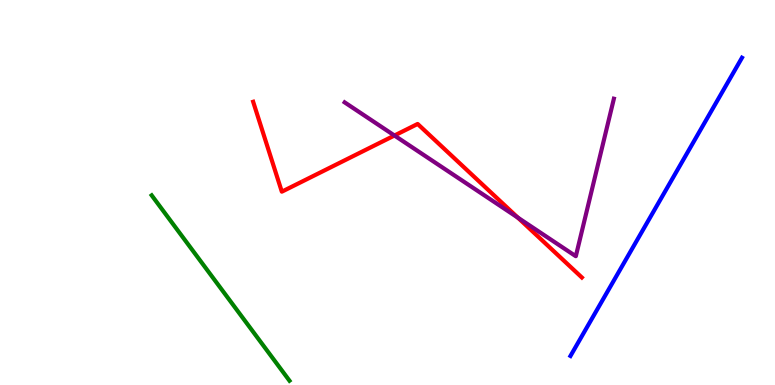[{'lines': ['blue', 'red'], 'intersections': []}, {'lines': ['green', 'red'], 'intersections': []}, {'lines': ['purple', 'red'], 'intersections': [{'x': 5.09, 'y': 6.48}, {'x': 6.68, 'y': 4.35}]}, {'lines': ['blue', 'green'], 'intersections': []}, {'lines': ['blue', 'purple'], 'intersections': []}, {'lines': ['green', 'purple'], 'intersections': []}]